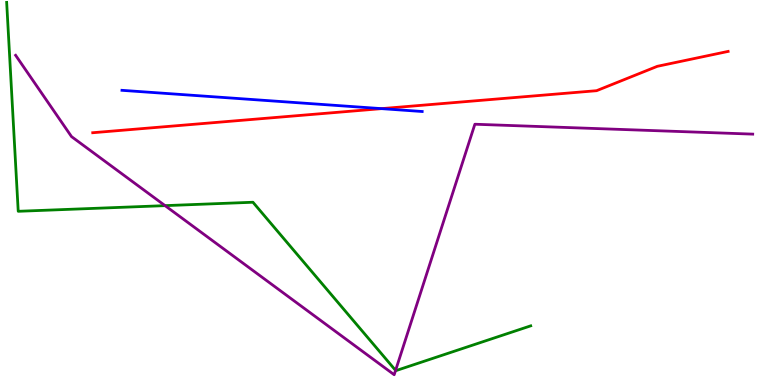[{'lines': ['blue', 'red'], 'intersections': [{'x': 4.92, 'y': 7.18}]}, {'lines': ['green', 'red'], 'intersections': []}, {'lines': ['purple', 'red'], 'intersections': []}, {'lines': ['blue', 'green'], 'intersections': []}, {'lines': ['blue', 'purple'], 'intersections': []}, {'lines': ['green', 'purple'], 'intersections': [{'x': 2.13, 'y': 4.66}, {'x': 5.1, 'y': 0.38}]}]